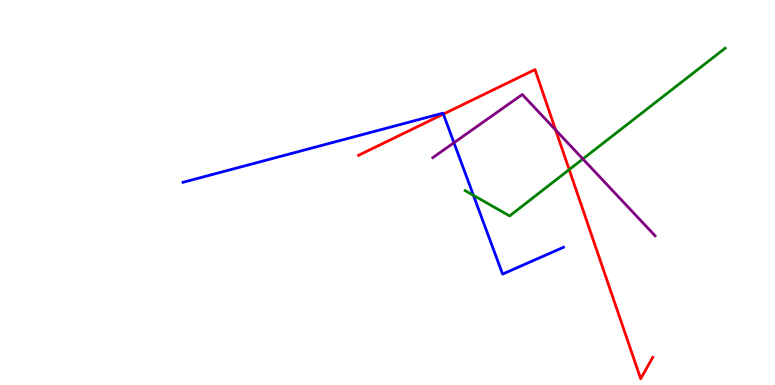[{'lines': ['blue', 'red'], 'intersections': [{'x': 5.72, 'y': 7.04}]}, {'lines': ['green', 'red'], 'intersections': [{'x': 7.34, 'y': 5.59}]}, {'lines': ['purple', 'red'], 'intersections': [{'x': 7.17, 'y': 6.62}]}, {'lines': ['blue', 'green'], 'intersections': [{'x': 6.11, 'y': 4.93}]}, {'lines': ['blue', 'purple'], 'intersections': [{'x': 5.86, 'y': 6.29}]}, {'lines': ['green', 'purple'], 'intersections': [{'x': 7.52, 'y': 5.87}]}]